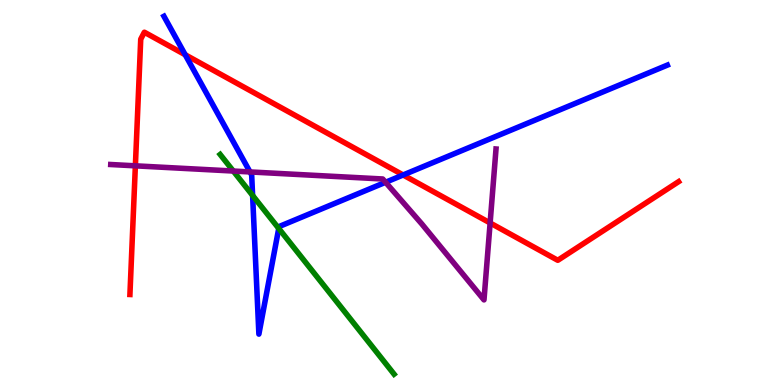[{'lines': ['blue', 'red'], 'intersections': [{'x': 2.39, 'y': 8.58}, {'x': 5.2, 'y': 5.46}]}, {'lines': ['green', 'red'], 'intersections': []}, {'lines': ['purple', 'red'], 'intersections': [{'x': 1.75, 'y': 5.69}, {'x': 6.32, 'y': 4.21}]}, {'lines': ['blue', 'green'], 'intersections': [{'x': 3.26, 'y': 4.92}, {'x': 3.6, 'y': 4.07}]}, {'lines': ['blue', 'purple'], 'intersections': [{'x': 3.23, 'y': 5.53}, {'x': 4.98, 'y': 5.27}]}, {'lines': ['green', 'purple'], 'intersections': [{'x': 3.01, 'y': 5.56}]}]